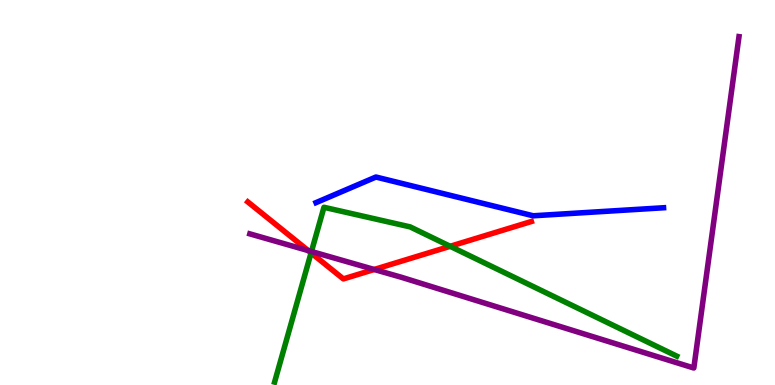[{'lines': ['blue', 'red'], 'intersections': []}, {'lines': ['green', 'red'], 'intersections': [{'x': 4.01, 'y': 3.43}, {'x': 5.81, 'y': 3.6}]}, {'lines': ['purple', 'red'], 'intersections': [{'x': 3.98, 'y': 3.49}, {'x': 4.83, 'y': 3.0}]}, {'lines': ['blue', 'green'], 'intersections': []}, {'lines': ['blue', 'purple'], 'intersections': []}, {'lines': ['green', 'purple'], 'intersections': [{'x': 4.02, 'y': 3.47}]}]